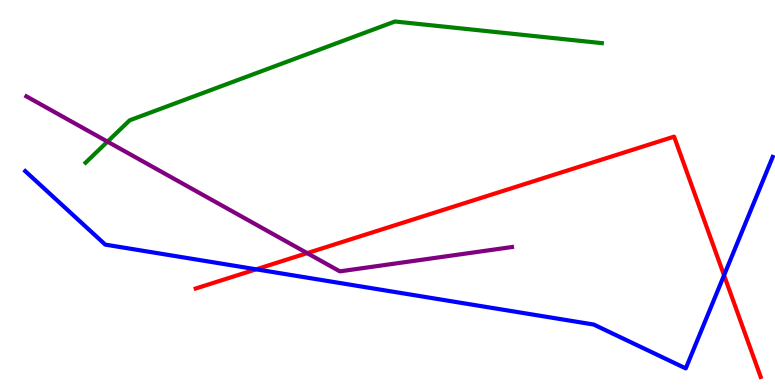[{'lines': ['blue', 'red'], 'intersections': [{'x': 3.31, 'y': 3.0}, {'x': 9.34, 'y': 2.85}]}, {'lines': ['green', 'red'], 'intersections': []}, {'lines': ['purple', 'red'], 'intersections': [{'x': 3.96, 'y': 3.43}]}, {'lines': ['blue', 'green'], 'intersections': []}, {'lines': ['blue', 'purple'], 'intersections': []}, {'lines': ['green', 'purple'], 'intersections': [{'x': 1.39, 'y': 6.32}]}]